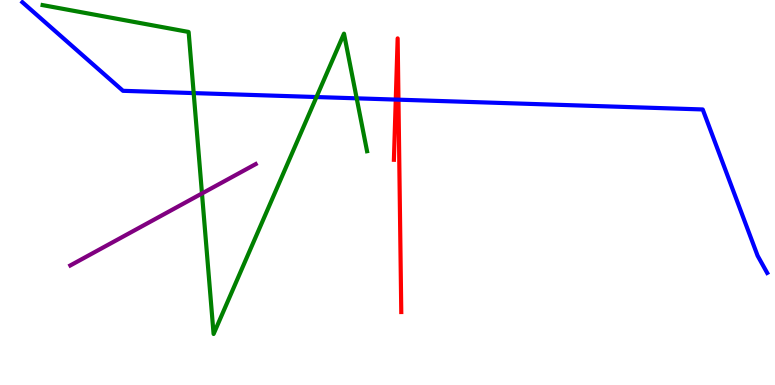[{'lines': ['blue', 'red'], 'intersections': [{'x': 5.11, 'y': 7.41}, {'x': 5.14, 'y': 7.41}]}, {'lines': ['green', 'red'], 'intersections': []}, {'lines': ['purple', 'red'], 'intersections': []}, {'lines': ['blue', 'green'], 'intersections': [{'x': 2.5, 'y': 7.58}, {'x': 4.08, 'y': 7.48}, {'x': 4.6, 'y': 7.45}]}, {'lines': ['blue', 'purple'], 'intersections': []}, {'lines': ['green', 'purple'], 'intersections': [{'x': 2.61, 'y': 4.97}]}]